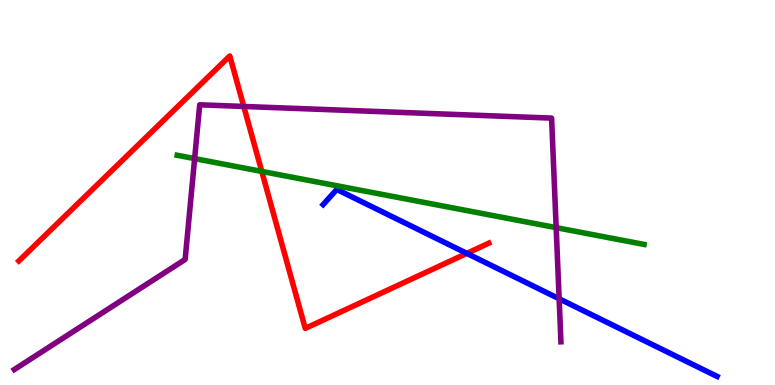[{'lines': ['blue', 'red'], 'intersections': [{'x': 6.02, 'y': 3.42}]}, {'lines': ['green', 'red'], 'intersections': [{'x': 3.38, 'y': 5.55}]}, {'lines': ['purple', 'red'], 'intersections': [{'x': 3.15, 'y': 7.23}]}, {'lines': ['blue', 'green'], 'intersections': []}, {'lines': ['blue', 'purple'], 'intersections': [{'x': 7.21, 'y': 2.24}]}, {'lines': ['green', 'purple'], 'intersections': [{'x': 2.51, 'y': 5.88}, {'x': 7.18, 'y': 4.09}]}]